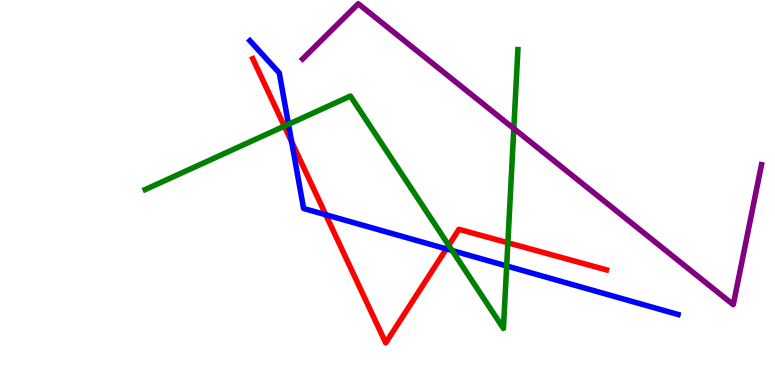[{'lines': ['blue', 'red'], 'intersections': [{'x': 3.76, 'y': 6.32}, {'x': 4.2, 'y': 4.42}, {'x': 5.76, 'y': 3.54}]}, {'lines': ['green', 'red'], 'intersections': [{'x': 3.67, 'y': 6.72}, {'x': 5.79, 'y': 3.63}, {'x': 6.55, 'y': 3.69}]}, {'lines': ['purple', 'red'], 'intersections': []}, {'lines': ['blue', 'green'], 'intersections': [{'x': 3.72, 'y': 6.77}, {'x': 5.83, 'y': 3.49}, {'x': 6.54, 'y': 3.09}]}, {'lines': ['blue', 'purple'], 'intersections': []}, {'lines': ['green', 'purple'], 'intersections': [{'x': 6.63, 'y': 6.66}]}]